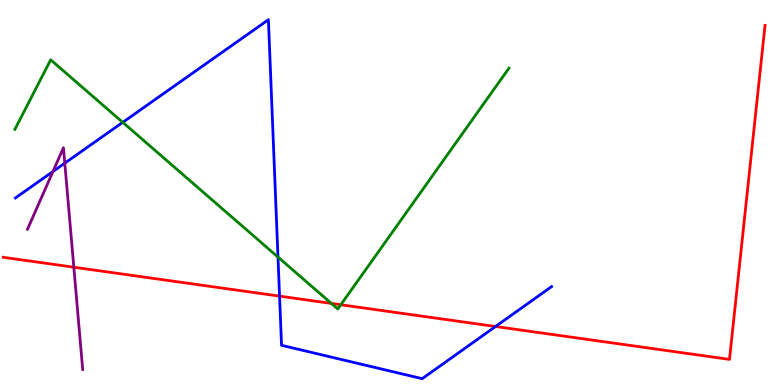[{'lines': ['blue', 'red'], 'intersections': [{'x': 3.61, 'y': 2.31}, {'x': 6.39, 'y': 1.52}]}, {'lines': ['green', 'red'], 'intersections': [{'x': 4.28, 'y': 2.12}, {'x': 4.4, 'y': 2.08}]}, {'lines': ['purple', 'red'], 'intersections': [{'x': 0.953, 'y': 3.06}]}, {'lines': ['blue', 'green'], 'intersections': [{'x': 1.58, 'y': 6.82}, {'x': 3.59, 'y': 3.32}]}, {'lines': ['blue', 'purple'], 'intersections': [{'x': 0.683, 'y': 5.55}, {'x': 0.836, 'y': 5.76}]}, {'lines': ['green', 'purple'], 'intersections': []}]